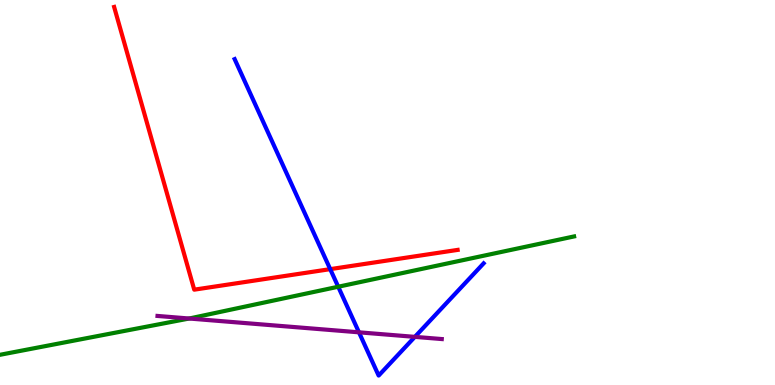[{'lines': ['blue', 'red'], 'intersections': [{'x': 4.26, 'y': 3.01}]}, {'lines': ['green', 'red'], 'intersections': []}, {'lines': ['purple', 'red'], 'intersections': []}, {'lines': ['blue', 'green'], 'intersections': [{'x': 4.36, 'y': 2.55}]}, {'lines': ['blue', 'purple'], 'intersections': [{'x': 4.63, 'y': 1.37}, {'x': 5.35, 'y': 1.25}]}, {'lines': ['green', 'purple'], 'intersections': [{'x': 2.44, 'y': 1.73}]}]